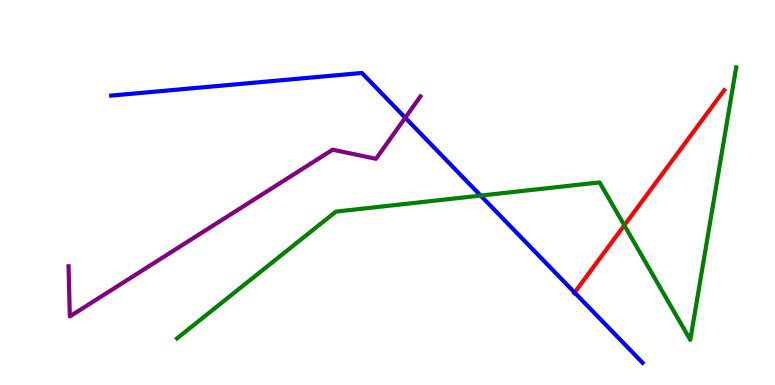[{'lines': ['blue', 'red'], 'intersections': [{'x': 7.41, 'y': 2.4}]}, {'lines': ['green', 'red'], 'intersections': [{'x': 8.06, 'y': 4.15}]}, {'lines': ['purple', 'red'], 'intersections': []}, {'lines': ['blue', 'green'], 'intersections': [{'x': 6.2, 'y': 4.92}]}, {'lines': ['blue', 'purple'], 'intersections': [{'x': 5.23, 'y': 6.94}]}, {'lines': ['green', 'purple'], 'intersections': []}]